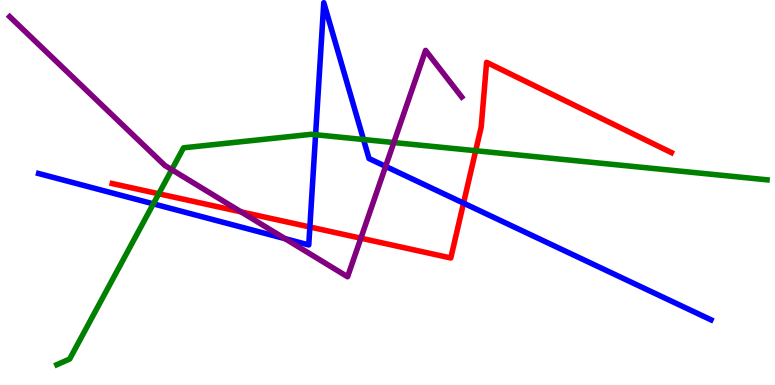[{'lines': ['blue', 'red'], 'intersections': [{'x': 4.0, 'y': 4.1}, {'x': 5.98, 'y': 4.72}]}, {'lines': ['green', 'red'], 'intersections': [{'x': 2.05, 'y': 4.97}, {'x': 6.14, 'y': 6.09}]}, {'lines': ['purple', 'red'], 'intersections': [{'x': 3.11, 'y': 4.5}, {'x': 4.66, 'y': 3.81}]}, {'lines': ['blue', 'green'], 'intersections': [{'x': 1.98, 'y': 4.71}, {'x': 4.07, 'y': 6.5}, {'x': 4.69, 'y': 6.38}]}, {'lines': ['blue', 'purple'], 'intersections': [{'x': 3.68, 'y': 3.8}, {'x': 4.98, 'y': 5.68}]}, {'lines': ['green', 'purple'], 'intersections': [{'x': 2.22, 'y': 5.59}, {'x': 5.08, 'y': 6.3}]}]